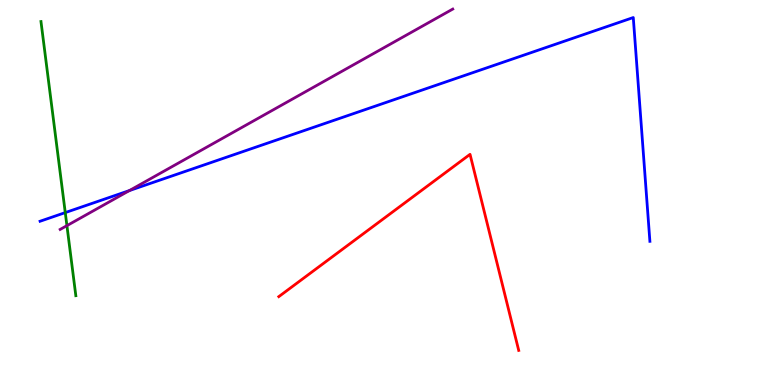[{'lines': ['blue', 'red'], 'intersections': []}, {'lines': ['green', 'red'], 'intersections': []}, {'lines': ['purple', 'red'], 'intersections': []}, {'lines': ['blue', 'green'], 'intersections': [{'x': 0.842, 'y': 4.48}]}, {'lines': ['blue', 'purple'], 'intersections': [{'x': 1.67, 'y': 5.05}]}, {'lines': ['green', 'purple'], 'intersections': [{'x': 0.864, 'y': 4.14}]}]